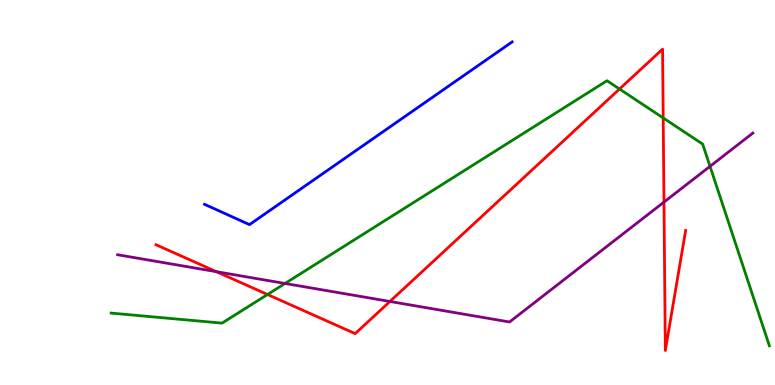[{'lines': ['blue', 'red'], 'intersections': []}, {'lines': ['green', 'red'], 'intersections': [{'x': 3.45, 'y': 2.35}, {'x': 7.99, 'y': 7.69}, {'x': 8.56, 'y': 6.94}]}, {'lines': ['purple', 'red'], 'intersections': [{'x': 2.79, 'y': 2.94}, {'x': 5.03, 'y': 2.17}, {'x': 8.57, 'y': 4.75}]}, {'lines': ['blue', 'green'], 'intersections': []}, {'lines': ['blue', 'purple'], 'intersections': []}, {'lines': ['green', 'purple'], 'intersections': [{'x': 3.68, 'y': 2.64}, {'x': 9.16, 'y': 5.68}]}]